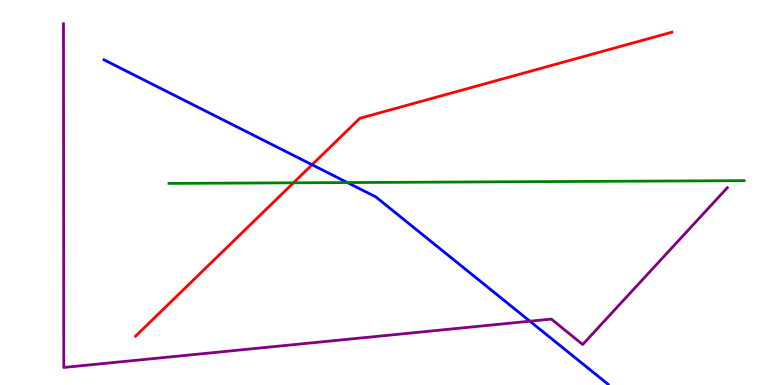[{'lines': ['blue', 'red'], 'intersections': [{'x': 4.03, 'y': 5.72}]}, {'lines': ['green', 'red'], 'intersections': [{'x': 3.79, 'y': 5.25}]}, {'lines': ['purple', 'red'], 'intersections': []}, {'lines': ['blue', 'green'], 'intersections': [{'x': 4.48, 'y': 5.26}]}, {'lines': ['blue', 'purple'], 'intersections': [{'x': 6.84, 'y': 1.66}]}, {'lines': ['green', 'purple'], 'intersections': []}]